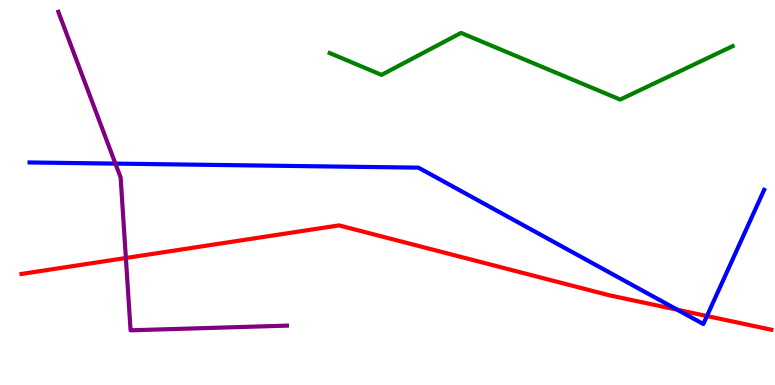[{'lines': ['blue', 'red'], 'intersections': [{'x': 8.74, 'y': 1.95}, {'x': 9.12, 'y': 1.79}]}, {'lines': ['green', 'red'], 'intersections': []}, {'lines': ['purple', 'red'], 'intersections': [{'x': 1.62, 'y': 3.3}]}, {'lines': ['blue', 'green'], 'intersections': []}, {'lines': ['blue', 'purple'], 'intersections': [{'x': 1.49, 'y': 5.75}]}, {'lines': ['green', 'purple'], 'intersections': []}]